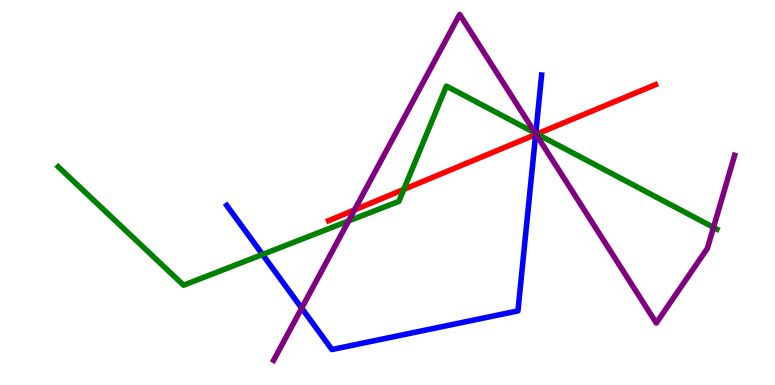[{'lines': ['blue', 'red'], 'intersections': [{'x': 6.91, 'y': 6.51}]}, {'lines': ['green', 'red'], 'intersections': [{'x': 5.21, 'y': 5.08}, {'x': 6.93, 'y': 6.52}]}, {'lines': ['purple', 'red'], 'intersections': [{'x': 4.57, 'y': 4.55}, {'x': 6.92, 'y': 6.51}]}, {'lines': ['blue', 'green'], 'intersections': [{'x': 3.39, 'y': 3.39}, {'x': 6.91, 'y': 6.54}]}, {'lines': ['blue', 'purple'], 'intersections': [{'x': 3.89, 'y': 2.0}, {'x': 6.91, 'y': 6.52}]}, {'lines': ['green', 'purple'], 'intersections': [{'x': 4.5, 'y': 4.26}, {'x': 6.91, 'y': 6.54}, {'x': 9.21, 'y': 4.09}]}]